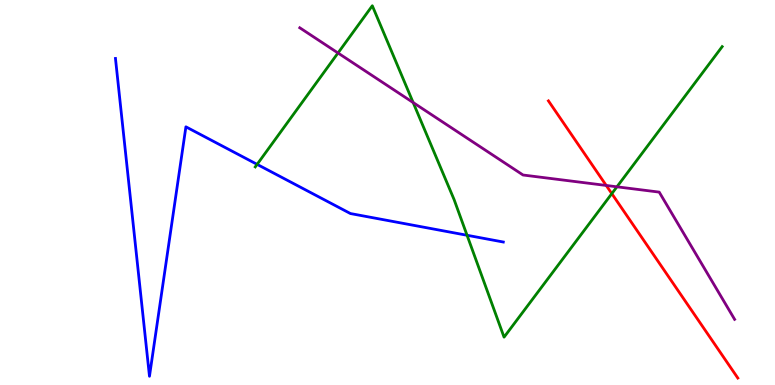[{'lines': ['blue', 'red'], 'intersections': []}, {'lines': ['green', 'red'], 'intersections': [{'x': 7.89, 'y': 4.97}]}, {'lines': ['purple', 'red'], 'intersections': [{'x': 7.82, 'y': 5.18}]}, {'lines': ['blue', 'green'], 'intersections': [{'x': 3.32, 'y': 5.73}, {'x': 6.03, 'y': 3.89}]}, {'lines': ['blue', 'purple'], 'intersections': []}, {'lines': ['green', 'purple'], 'intersections': [{'x': 4.36, 'y': 8.62}, {'x': 5.33, 'y': 7.34}, {'x': 7.96, 'y': 5.15}]}]